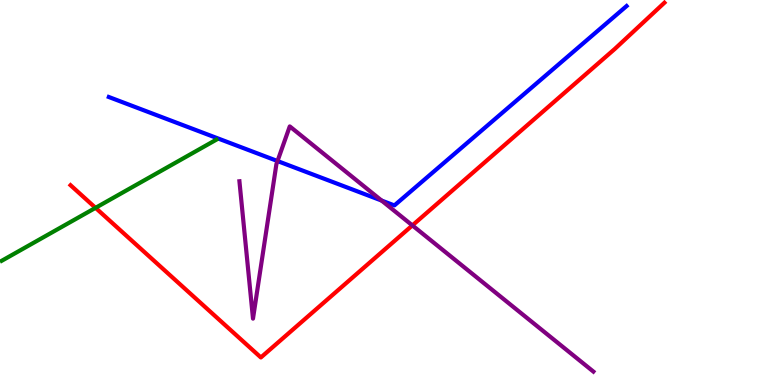[{'lines': ['blue', 'red'], 'intersections': []}, {'lines': ['green', 'red'], 'intersections': [{'x': 1.23, 'y': 4.6}]}, {'lines': ['purple', 'red'], 'intersections': [{'x': 5.32, 'y': 4.15}]}, {'lines': ['blue', 'green'], 'intersections': []}, {'lines': ['blue', 'purple'], 'intersections': [{'x': 3.58, 'y': 5.82}, {'x': 4.92, 'y': 4.79}]}, {'lines': ['green', 'purple'], 'intersections': []}]